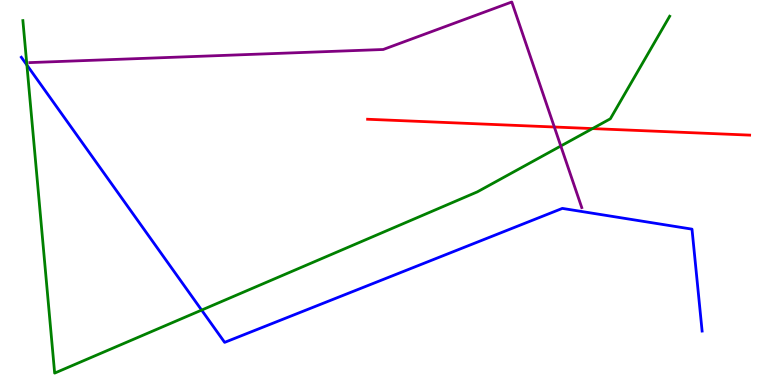[{'lines': ['blue', 'red'], 'intersections': []}, {'lines': ['green', 'red'], 'intersections': [{'x': 7.65, 'y': 6.66}]}, {'lines': ['purple', 'red'], 'intersections': [{'x': 7.15, 'y': 6.7}]}, {'lines': ['blue', 'green'], 'intersections': [{'x': 0.347, 'y': 8.31}, {'x': 2.6, 'y': 1.95}]}, {'lines': ['blue', 'purple'], 'intersections': []}, {'lines': ['green', 'purple'], 'intersections': [{'x': 7.24, 'y': 6.21}]}]